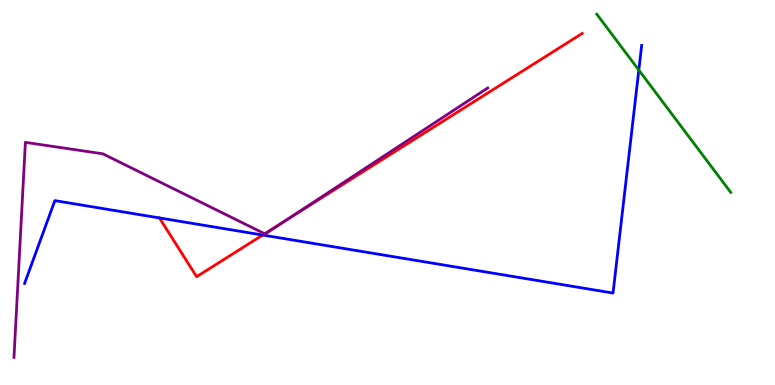[{'lines': ['blue', 'red'], 'intersections': [{'x': 2.06, 'y': 4.34}, {'x': 3.39, 'y': 3.9}]}, {'lines': ['green', 'red'], 'intersections': []}, {'lines': ['purple', 'red'], 'intersections': [{'x': 3.42, 'y': 3.93}, {'x': 3.67, 'y': 4.26}]}, {'lines': ['blue', 'green'], 'intersections': [{'x': 8.24, 'y': 8.18}]}, {'lines': ['blue', 'purple'], 'intersections': []}, {'lines': ['green', 'purple'], 'intersections': []}]